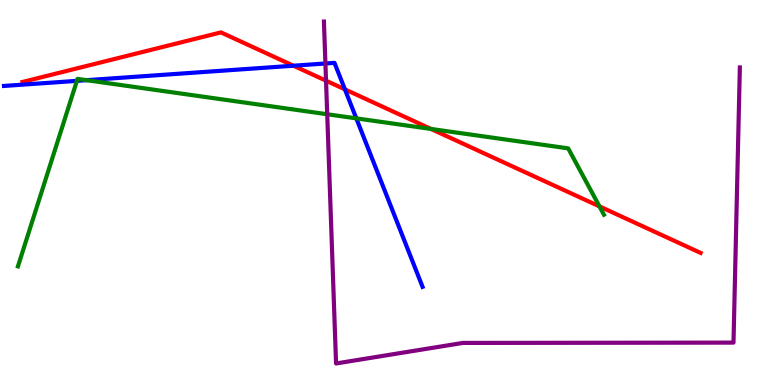[{'lines': ['blue', 'red'], 'intersections': [{'x': 3.79, 'y': 8.29}, {'x': 4.45, 'y': 7.68}]}, {'lines': ['green', 'red'], 'intersections': [{'x': 5.56, 'y': 6.65}, {'x': 7.74, 'y': 4.64}]}, {'lines': ['purple', 'red'], 'intersections': [{'x': 4.21, 'y': 7.9}]}, {'lines': ['blue', 'green'], 'intersections': [{'x': 0.992, 'y': 7.9}, {'x': 1.12, 'y': 7.92}, {'x': 4.6, 'y': 6.93}]}, {'lines': ['blue', 'purple'], 'intersections': [{'x': 4.2, 'y': 8.35}]}, {'lines': ['green', 'purple'], 'intersections': [{'x': 4.22, 'y': 7.03}]}]